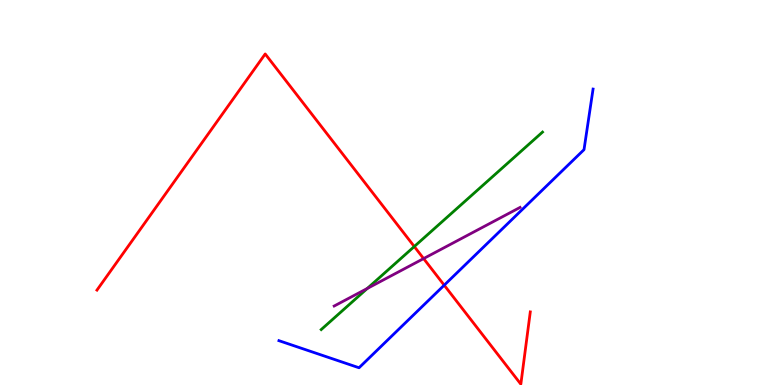[{'lines': ['blue', 'red'], 'intersections': [{'x': 5.73, 'y': 2.59}]}, {'lines': ['green', 'red'], 'intersections': [{'x': 5.35, 'y': 3.6}]}, {'lines': ['purple', 'red'], 'intersections': [{'x': 5.47, 'y': 3.28}]}, {'lines': ['blue', 'green'], 'intersections': []}, {'lines': ['blue', 'purple'], 'intersections': []}, {'lines': ['green', 'purple'], 'intersections': [{'x': 4.74, 'y': 2.51}]}]